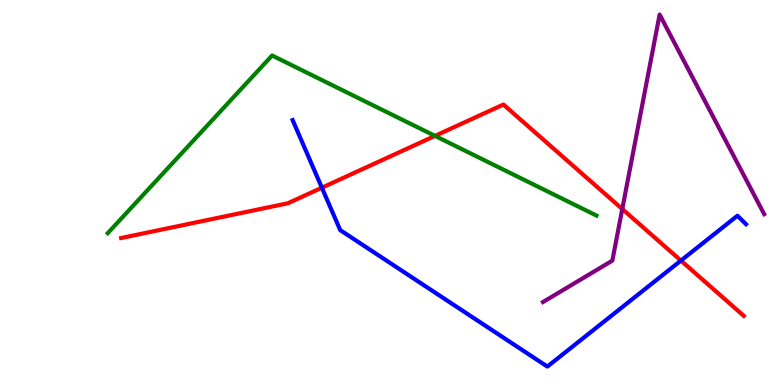[{'lines': ['blue', 'red'], 'intersections': [{'x': 4.15, 'y': 5.12}, {'x': 8.79, 'y': 3.23}]}, {'lines': ['green', 'red'], 'intersections': [{'x': 5.61, 'y': 6.47}]}, {'lines': ['purple', 'red'], 'intersections': [{'x': 8.03, 'y': 4.57}]}, {'lines': ['blue', 'green'], 'intersections': []}, {'lines': ['blue', 'purple'], 'intersections': []}, {'lines': ['green', 'purple'], 'intersections': []}]